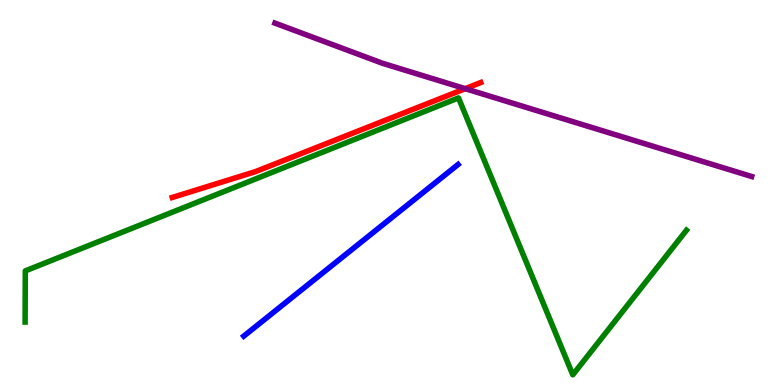[{'lines': ['blue', 'red'], 'intersections': []}, {'lines': ['green', 'red'], 'intersections': []}, {'lines': ['purple', 'red'], 'intersections': [{'x': 6.0, 'y': 7.7}]}, {'lines': ['blue', 'green'], 'intersections': []}, {'lines': ['blue', 'purple'], 'intersections': []}, {'lines': ['green', 'purple'], 'intersections': []}]